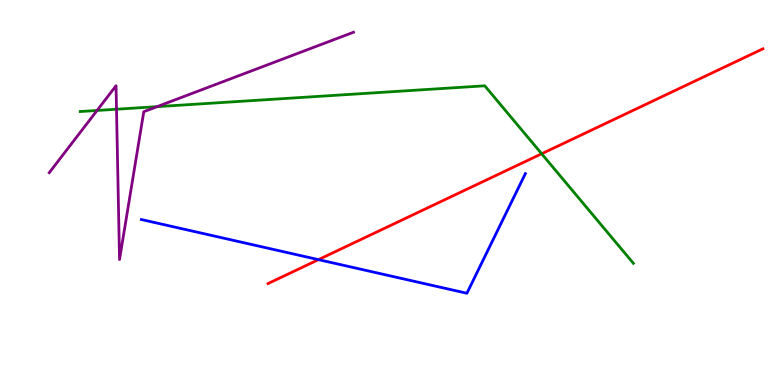[{'lines': ['blue', 'red'], 'intersections': [{'x': 4.11, 'y': 3.26}]}, {'lines': ['green', 'red'], 'intersections': [{'x': 6.99, 'y': 6.01}]}, {'lines': ['purple', 'red'], 'intersections': []}, {'lines': ['blue', 'green'], 'intersections': []}, {'lines': ['blue', 'purple'], 'intersections': []}, {'lines': ['green', 'purple'], 'intersections': [{'x': 1.25, 'y': 7.13}, {'x': 1.5, 'y': 7.16}, {'x': 2.03, 'y': 7.23}]}]